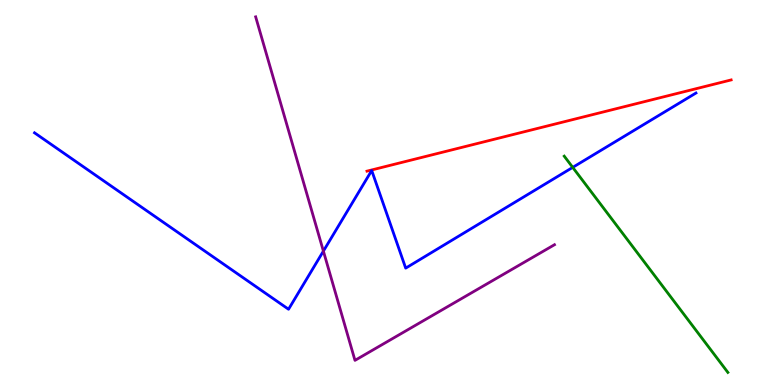[{'lines': ['blue', 'red'], 'intersections': []}, {'lines': ['green', 'red'], 'intersections': []}, {'lines': ['purple', 'red'], 'intersections': []}, {'lines': ['blue', 'green'], 'intersections': [{'x': 7.39, 'y': 5.65}]}, {'lines': ['blue', 'purple'], 'intersections': [{'x': 4.17, 'y': 3.48}]}, {'lines': ['green', 'purple'], 'intersections': []}]